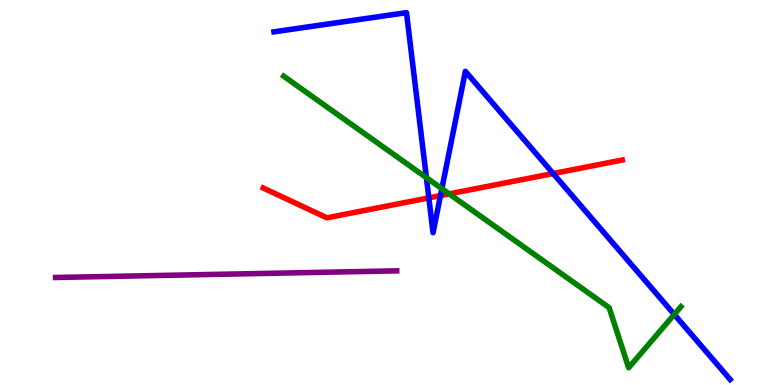[{'lines': ['blue', 'red'], 'intersections': [{'x': 5.53, 'y': 4.86}, {'x': 5.68, 'y': 4.92}, {'x': 7.14, 'y': 5.49}]}, {'lines': ['green', 'red'], 'intersections': [{'x': 5.8, 'y': 4.96}]}, {'lines': ['purple', 'red'], 'intersections': []}, {'lines': ['blue', 'green'], 'intersections': [{'x': 5.5, 'y': 5.38}, {'x': 5.7, 'y': 5.1}, {'x': 8.7, 'y': 1.83}]}, {'lines': ['blue', 'purple'], 'intersections': []}, {'lines': ['green', 'purple'], 'intersections': []}]